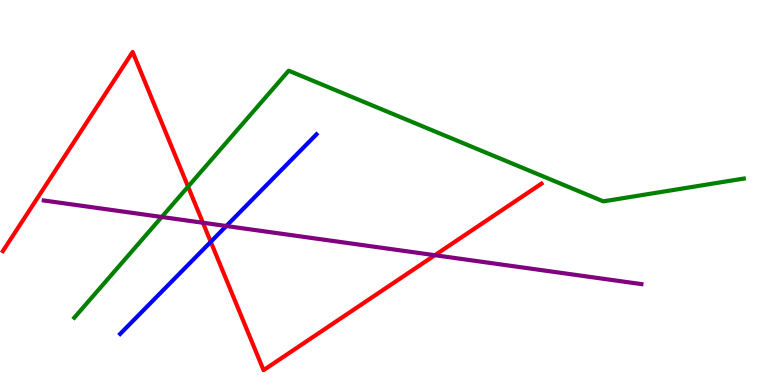[{'lines': ['blue', 'red'], 'intersections': [{'x': 2.72, 'y': 3.72}]}, {'lines': ['green', 'red'], 'intersections': [{'x': 2.43, 'y': 5.15}]}, {'lines': ['purple', 'red'], 'intersections': [{'x': 2.62, 'y': 4.21}, {'x': 5.61, 'y': 3.37}]}, {'lines': ['blue', 'green'], 'intersections': []}, {'lines': ['blue', 'purple'], 'intersections': [{'x': 2.92, 'y': 4.13}]}, {'lines': ['green', 'purple'], 'intersections': [{'x': 2.09, 'y': 4.36}]}]